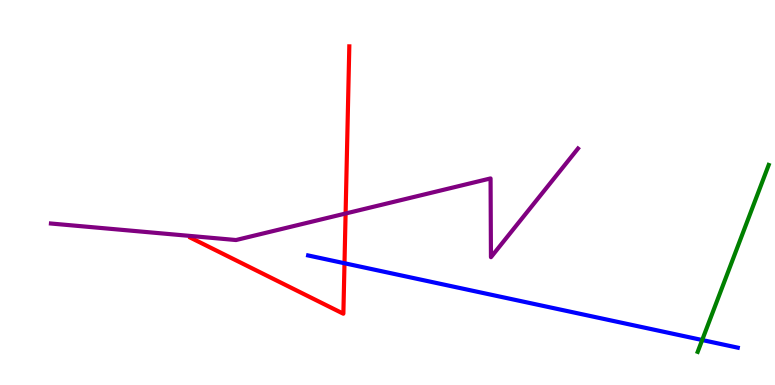[{'lines': ['blue', 'red'], 'intersections': [{'x': 4.45, 'y': 3.16}]}, {'lines': ['green', 'red'], 'intersections': []}, {'lines': ['purple', 'red'], 'intersections': [{'x': 4.46, 'y': 4.45}]}, {'lines': ['blue', 'green'], 'intersections': [{'x': 9.06, 'y': 1.17}]}, {'lines': ['blue', 'purple'], 'intersections': []}, {'lines': ['green', 'purple'], 'intersections': []}]